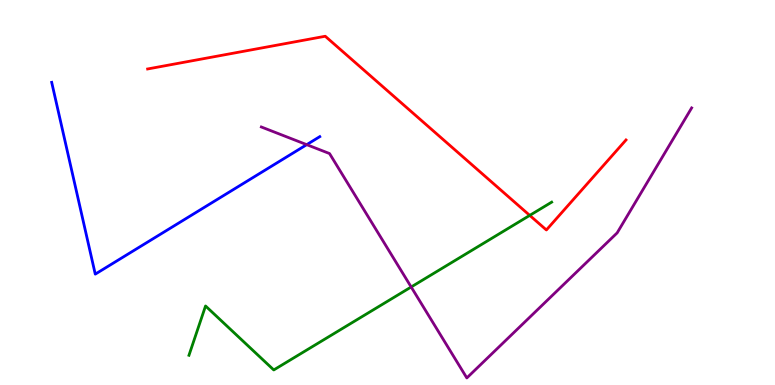[{'lines': ['blue', 'red'], 'intersections': []}, {'lines': ['green', 'red'], 'intersections': [{'x': 6.84, 'y': 4.41}]}, {'lines': ['purple', 'red'], 'intersections': []}, {'lines': ['blue', 'green'], 'intersections': []}, {'lines': ['blue', 'purple'], 'intersections': [{'x': 3.96, 'y': 6.24}]}, {'lines': ['green', 'purple'], 'intersections': [{'x': 5.31, 'y': 2.55}]}]